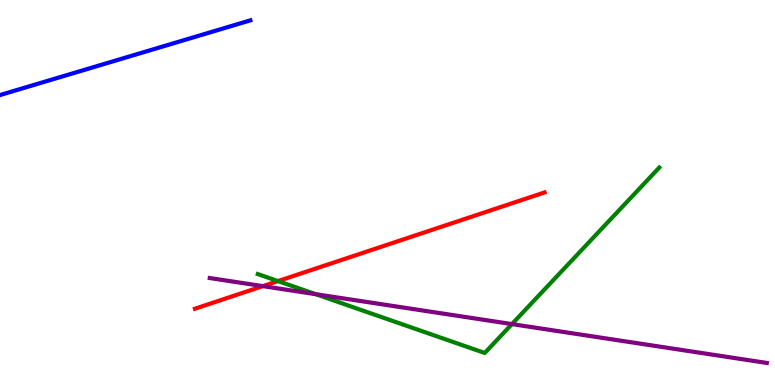[{'lines': ['blue', 'red'], 'intersections': []}, {'lines': ['green', 'red'], 'intersections': [{'x': 3.59, 'y': 2.7}]}, {'lines': ['purple', 'red'], 'intersections': [{'x': 3.39, 'y': 2.57}]}, {'lines': ['blue', 'green'], 'intersections': []}, {'lines': ['blue', 'purple'], 'intersections': []}, {'lines': ['green', 'purple'], 'intersections': [{'x': 4.07, 'y': 2.36}, {'x': 6.61, 'y': 1.58}]}]